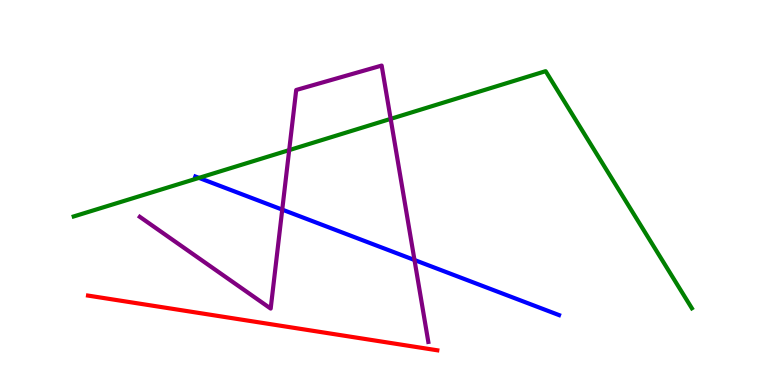[{'lines': ['blue', 'red'], 'intersections': []}, {'lines': ['green', 'red'], 'intersections': []}, {'lines': ['purple', 'red'], 'intersections': []}, {'lines': ['blue', 'green'], 'intersections': [{'x': 2.57, 'y': 5.38}]}, {'lines': ['blue', 'purple'], 'intersections': [{'x': 3.64, 'y': 4.56}, {'x': 5.35, 'y': 3.25}]}, {'lines': ['green', 'purple'], 'intersections': [{'x': 3.73, 'y': 6.1}, {'x': 5.04, 'y': 6.91}]}]